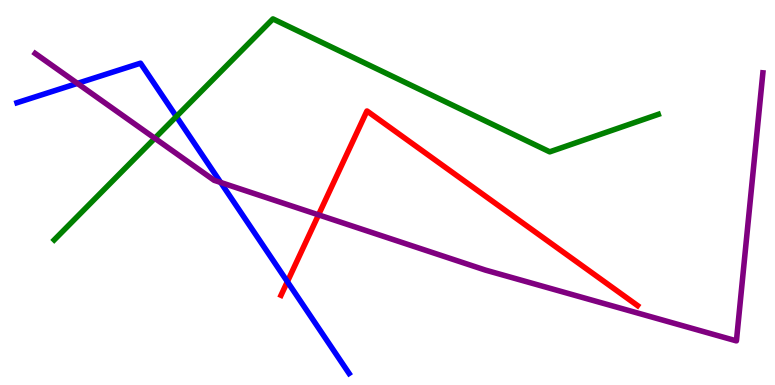[{'lines': ['blue', 'red'], 'intersections': [{'x': 3.71, 'y': 2.68}]}, {'lines': ['green', 'red'], 'intersections': []}, {'lines': ['purple', 'red'], 'intersections': [{'x': 4.11, 'y': 4.42}]}, {'lines': ['blue', 'green'], 'intersections': [{'x': 2.28, 'y': 6.97}]}, {'lines': ['blue', 'purple'], 'intersections': [{'x': 0.999, 'y': 7.83}, {'x': 2.85, 'y': 5.26}]}, {'lines': ['green', 'purple'], 'intersections': [{'x': 2.0, 'y': 6.41}]}]